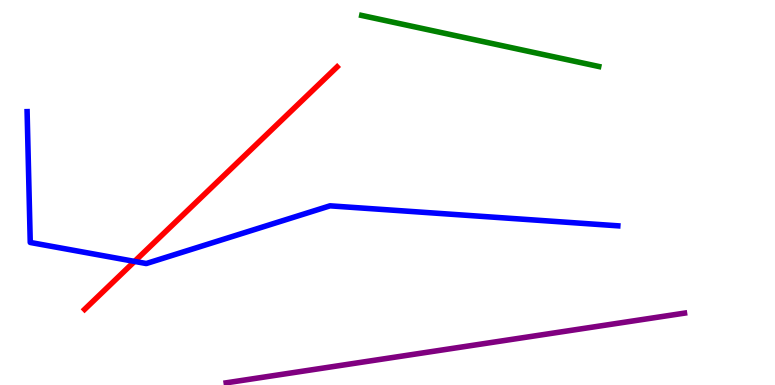[{'lines': ['blue', 'red'], 'intersections': [{'x': 1.74, 'y': 3.21}]}, {'lines': ['green', 'red'], 'intersections': []}, {'lines': ['purple', 'red'], 'intersections': []}, {'lines': ['blue', 'green'], 'intersections': []}, {'lines': ['blue', 'purple'], 'intersections': []}, {'lines': ['green', 'purple'], 'intersections': []}]